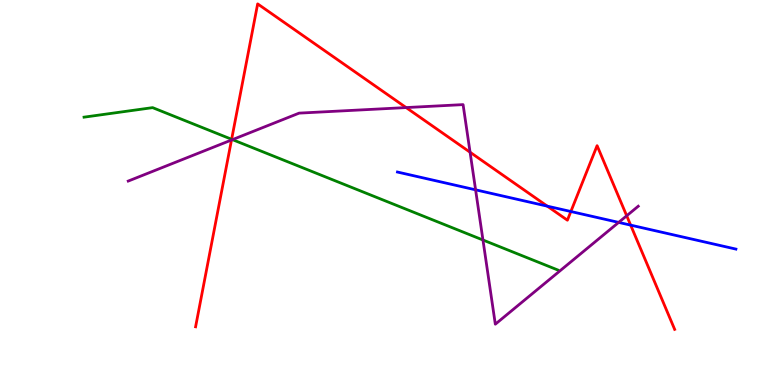[{'lines': ['blue', 'red'], 'intersections': [{'x': 7.06, 'y': 4.65}, {'x': 7.37, 'y': 4.51}, {'x': 8.14, 'y': 4.15}]}, {'lines': ['green', 'red'], 'intersections': [{'x': 2.99, 'y': 6.38}]}, {'lines': ['purple', 'red'], 'intersections': [{'x': 2.99, 'y': 6.36}, {'x': 5.24, 'y': 7.21}, {'x': 6.07, 'y': 6.05}, {'x': 8.09, 'y': 4.4}]}, {'lines': ['blue', 'green'], 'intersections': []}, {'lines': ['blue', 'purple'], 'intersections': [{'x': 6.14, 'y': 5.07}, {'x': 7.98, 'y': 4.22}]}, {'lines': ['green', 'purple'], 'intersections': [{'x': 3.0, 'y': 6.37}, {'x': 6.23, 'y': 3.77}]}]